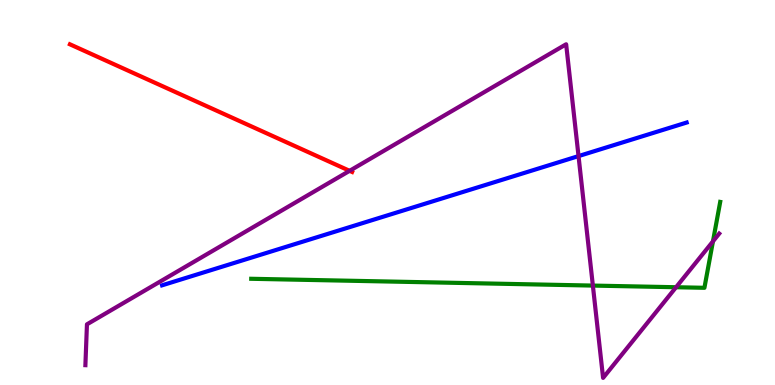[{'lines': ['blue', 'red'], 'intersections': []}, {'lines': ['green', 'red'], 'intersections': []}, {'lines': ['purple', 'red'], 'intersections': [{'x': 4.51, 'y': 5.56}]}, {'lines': ['blue', 'green'], 'intersections': []}, {'lines': ['blue', 'purple'], 'intersections': [{'x': 7.46, 'y': 5.95}]}, {'lines': ['green', 'purple'], 'intersections': [{'x': 7.65, 'y': 2.58}, {'x': 8.72, 'y': 2.54}, {'x': 9.2, 'y': 3.73}]}]